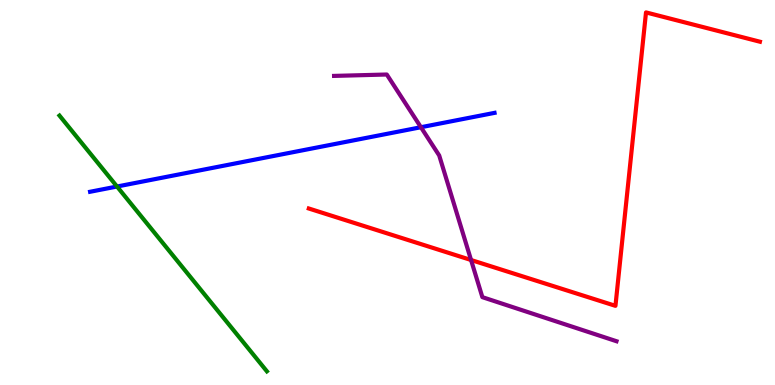[{'lines': ['blue', 'red'], 'intersections': []}, {'lines': ['green', 'red'], 'intersections': []}, {'lines': ['purple', 'red'], 'intersections': [{'x': 6.08, 'y': 3.25}]}, {'lines': ['blue', 'green'], 'intersections': [{'x': 1.51, 'y': 5.16}]}, {'lines': ['blue', 'purple'], 'intersections': [{'x': 5.43, 'y': 6.7}]}, {'lines': ['green', 'purple'], 'intersections': []}]